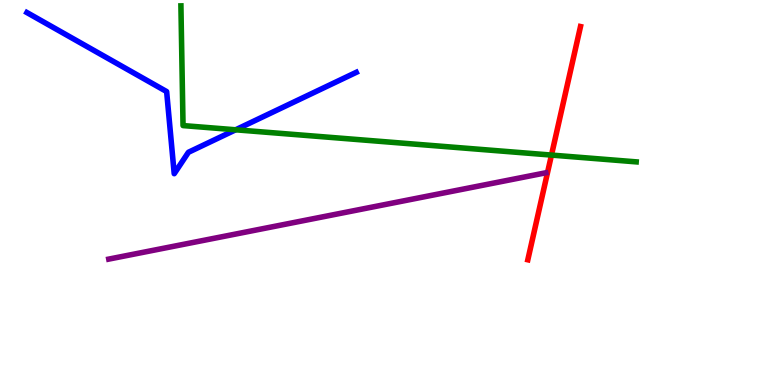[{'lines': ['blue', 'red'], 'intersections': []}, {'lines': ['green', 'red'], 'intersections': [{'x': 7.12, 'y': 5.97}]}, {'lines': ['purple', 'red'], 'intersections': []}, {'lines': ['blue', 'green'], 'intersections': [{'x': 3.04, 'y': 6.63}]}, {'lines': ['blue', 'purple'], 'intersections': []}, {'lines': ['green', 'purple'], 'intersections': []}]